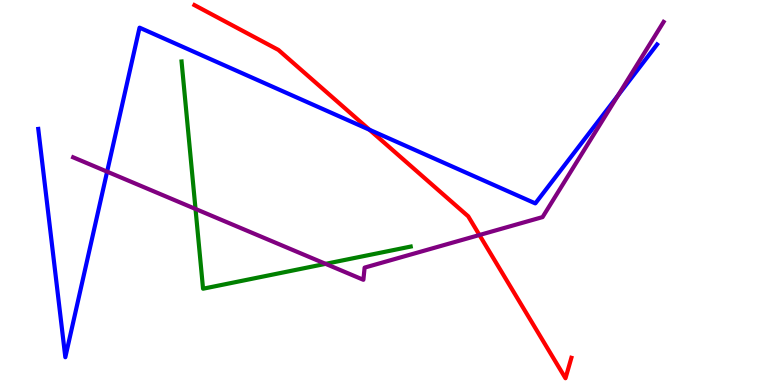[{'lines': ['blue', 'red'], 'intersections': [{'x': 4.77, 'y': 6.63}]}, {'lines': ['green', 'red'], 'intersections': []}, {'lines': ['purple', 'red'], 'intersections': [{'x': 6.19, 'y': 3.9}]}, {'lines': ['blue', 'green'], 'intersections': []}, {'lines': ['blue', 'purple'], 'intersections': [{'x': 1.38, 'y': 5.54}, {'x': 7.97, 'y': 7.52}]}, {'lines': ['green', 'purple'], 'intersections': [{'x': 2.52, 'y': 4.57}, {'x': 4.2, 'y': 3.15}]}]